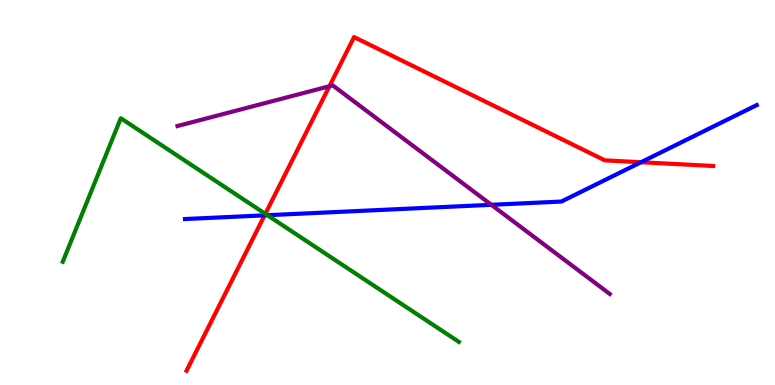[{'lines': ['blue', 'red'], 'intersections': [{'x': 3.41, 'y': 4.41}, {'x': 8.27, 'y': 5.79}]}, {'lines': ['green', 'red'], 'intersections': [{'x': 3.42, 'y': 4.45}]}, {'lines': ['purple', 'red'], 'intersections': [{'x': 4.25, 'y': 7.76}]}, {'lines': ['blue', 'green'], 'intersections': [{'x': 3.45, 'y': 4.41}]}, {'lines': ['blue', 'purple'], 'intersections': [{'x': 6.34, 'y': 4.68}]}, {'lines': ['green', 'purple'], 'intersections': []}]